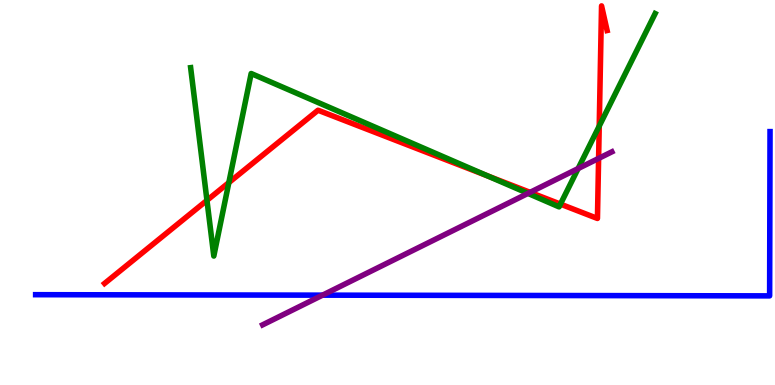[{'lines': ['blue', 'red'], 'intersections': []}, {'lines': ['green', 'red'], 'intersections': [{'x': 2.67, 'y': 4.8}, {'x': 2.95, 'y': 5.26}, {'x': 6.29, 'y': 5.43}, {'x': 7.23, 'y': 4.7}, {'x': 7.73, 'y': 6.73}]}, {'lines': ['purple', 'red'], 'intersections': [{'x': 6.84, 'y': 5.0}, {'x': 7.72, 'y': 5.89}]}, {'lines': ['blue', 'green'], 'intersections': []}, {'lines': ['blue', 'purple'], 'intersections': [{'x': 4.16, 'y': 2.33}]}, {'lines': ['green', 'purple'], 'intersections': [{'x': 6.81, 'y': 4.98}, {'x': 7.46, 'y': 5.62}]}]